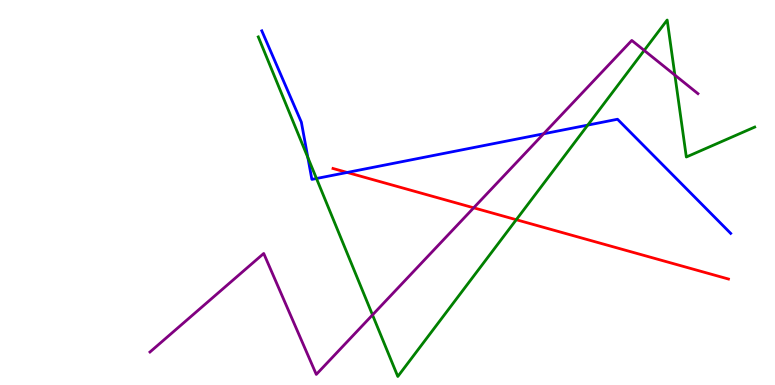[{'lines': ['blue', 'red'], 'intersections': [{'x': 4.48, 'y': 5.52}]}, {'lines': ['green', 'red'], 'intersections': [{'x': 6.66, 'y': 4.29}]}, {'lines': ['purple', 'red'], 'intersections': [{'x': 6.11, 'y': 4.6}]}, {'lines': ['blue', 'green'], 'intersections': [{'x': 3.97, 'y': 5.91}, {'x': 4.08, 'y': 5.36}, {'x': 7.58, 'y': 6.75}]}, {'lines': ['blue', 'purple'], 'intersections': [{'x': 7.01, 'y': 6.52}]}, {'lines': ['green', 'purple'], 'intersections': [{'x': 4.81, 'y': 1.82}, {'x': 8.31, 'y': 8.69}, {'x': 8.71, 'y': 8.05}]}]